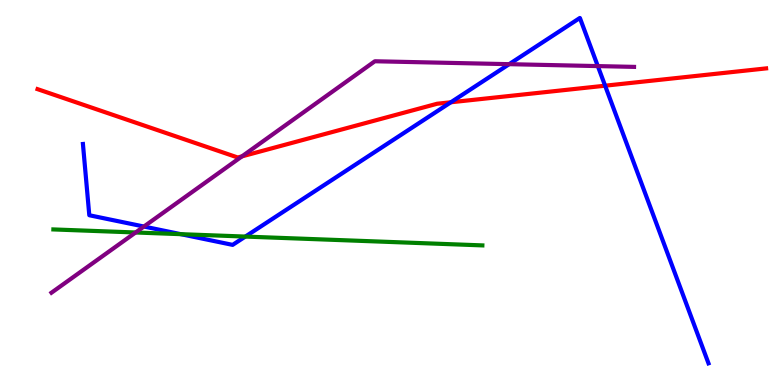[{'lines': ['blue', 'red'], 'intersections': [{'x': 5.82, 'y': 7.34}, {'x': 7.81, 'y': 7.77}]}, {'lines': ['green', 'red'], 'intersections': []}, {'lines': ['purple', 'red'], 'intersections': [{'x': 3.12, 'y': 5.94}]}, {'lines': ['blue', 'green'], 'intersections': [{'x': 2.33, 'y': 3.92}, {'x': 3.17, 'y': 3.86}]}, {'lines': ['blue', 'purple'], 'intersections': [{'x': 1.86, 'y': 4.12}, {'x': 6.57, 'y': 8.33}, {'x': 7.71, 'y': 8.28}]}, {'lines': ['green', 'purple'], 'intersections': [{'x': 1.75, 'y': 3.96}]}]